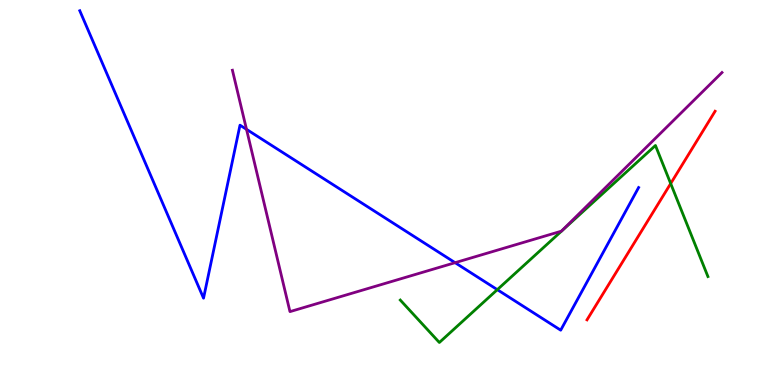[{'lines': ['blue', 'red'], 'intersections': []}, {'lines': ['green', 'red'], 'intersections': [{'x': 8.65, 'y': 5.23}]}, {'lines': ['purple', 'red'], 'intersections': []}, {'lines': ['blue', 'green'], 'intersections': [{'x': 6.42, 'y': 2.48}]}, {'lines': ['blue', 'purple'], 'intersections': [{'x': 3.18, 'y': 6.64}, {'x': 5.87, 'y': 3.18}]}, {'lines': ['green', 'purple'], 'intersections': []}]